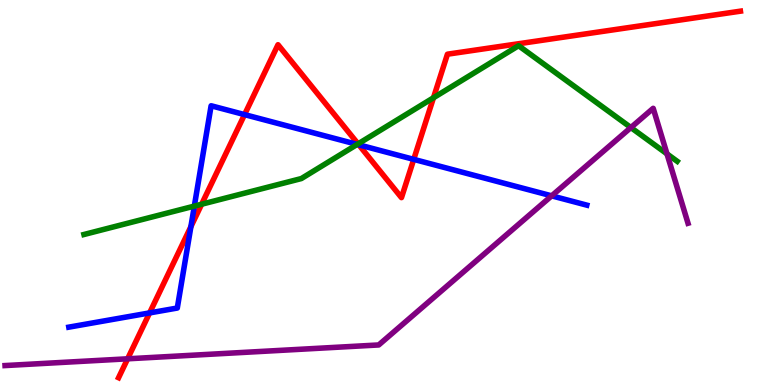[{'lines': ['blue', 'red'], 'intersections': [{'x': 1.93, 'y': 1.87}, {'x': 2.46, 'y': 4.11}, {'x': 3.16, 'y': 7.02}, {'x': 4.63, 'y': 6.24}, {'x': 5.34, 'y': 5.86}]}, {'lines': ['green', 'red'], 'intersections': [{'x': 2.6, 'y': 4.7}, {'x': 4.62, 'y': 6.26}, {'x': 5.59, 'y': 7.46}]}, {'lines': ['purple', 'red'], 'intersections': [{'x': 1.65, 'y': 0.68}]}, {'lines': ['blue', 'green'], 'intersections': [{'x': 2.51, 'y': 4.65}, {'x': 4.61, 'y': 6.25}]}, {'lines': ['blue', 'purple'], 'intersections': [{'x': 7.12, 'y': 4.91}]}, {'lines': ['green', 'purple'], 'intersections': [{'x': 8.14, 'y': 6.69}, {'x': 8.61, 'y': 6.0}]}]